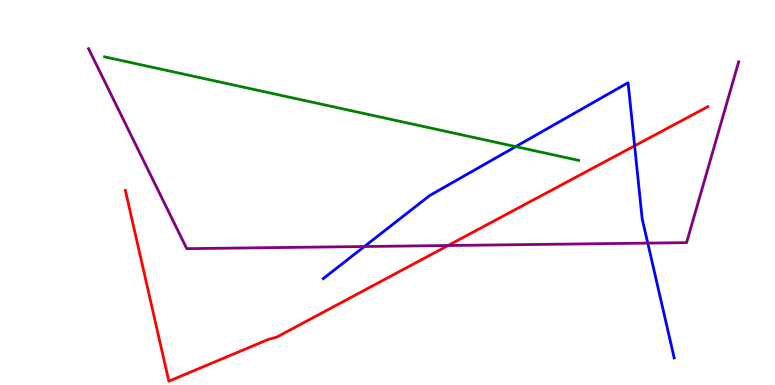[{'lines': ['blue', 'red'], 'intersections': [{'x': 8.19, 'y': 6.21}]}, {'lines': ['green', 'red'], 'intersections': []}, {'lines': ['purple', 'red'], 'intersections': [{'x': 5.78, 'y': 3.62}]}, {'lines': ['blue', 'green'], 'intersections': [{'x': 6.65, 'y': 6.19}]}, {'lines': ['blue', 'purple'], 'intersections': [{'x': 4.7, 'y': 3.6}, {'x': 8.36, 'y': 3.69}]}, {'lines': ['green', 'purple'], 'intersections': []}]